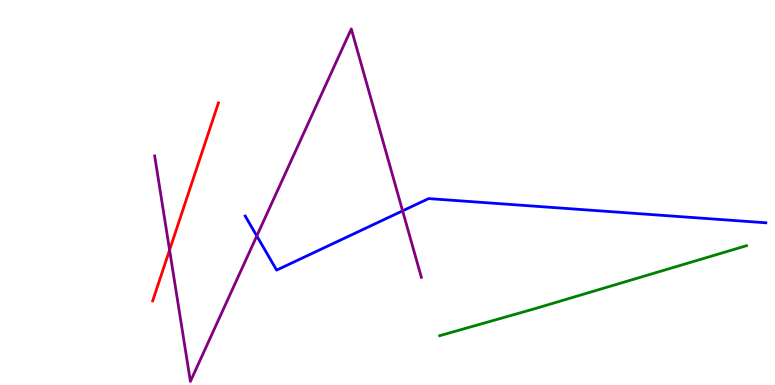[{'lines': ['blue', 'red'], 'intersections': []}, {'lines': ['green', 'red'], 'intersections': []}, {'lines': ['purple', 'red'], 'intersections': [{'x': 2.19, 'y': 3.51}]}, {'lines': ['blue', 'green'], 'intersections': []}, {'lines': ['blue', 'purple'], 'intersections': [{'x': 3.31, 'y': 3.87}, {'x': 5.19, 'y': 4.52}]}, {'lines': ['green', 'purple'], 'intersections': []}]